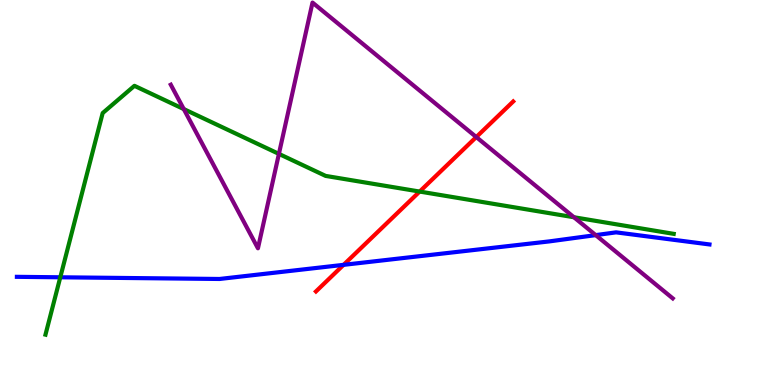[{'lines': ['blue', 'red'], 'intersections': [{'x': 4.43, 'y': 3.12}]}, {'lines': ['green', 'red'], 'intersections': [{'x': 5.42, 'y': 5.02}]}, {'lines': ['purple', 'red'], 'intersections': [{'x': 6.15, 'y': 6.44}]}, {'lines': ['blue', 'green'], 'intersections': [{'x': 0.778, 'y': 2.8}]}, {'lines': ['blue', 'purple'], 'intersections': [{'x': 7.69, 'y': 3.89}]}, {'lines': ['green', 'purple'], 'intersections': [{'x': 2.37, 'y': 7.17}, {'x': 3.6, 'y': 6.0}, {'x': 7.41, 'y': 4.36}]}]